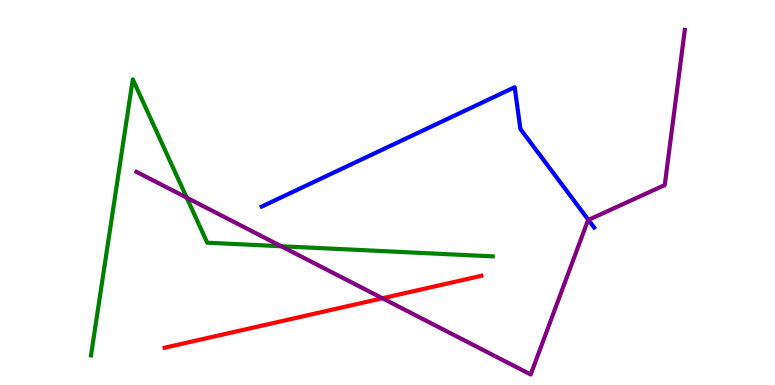[{'lines': ['blue', 'red'], 'intersections': []}, {'lines': ['green', 'red'], 'intersections': []}, {'lines': ['purple', 'red'], 'intersections': [{'x': 4.93, 'y': 2.25}]}, {'lines': ['blue', 'green'], 'intersections': []}, {'lines': ['blue', 'purple'], 'intersections': [{'x': 7.59, 'y': 4.29}]}, {'lines': ['green', 'purple'], 'intersections': [{'x': 2.41, 'y': 4.87}, {'x': 3.63, 'y': 3.6}]}]